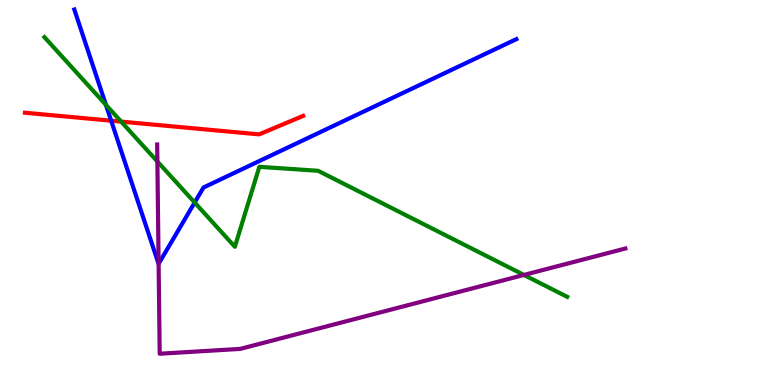[{'lines': ['blue', 'red'], 'intersections': [{'x': 1.43, 'y': 6.87}]}, {'lines': ['green', 'red'], 'intersections': [{'x': 1.56, 'y': 6.84}]}, {'lines': ['purple', 'red'], 'intersections': []}, {'lines': ['blue', 'green'], 'intersections': [{'x': 1.37, 'y': 7.28}, {'x': 2.51, 'y': 4.74}]}, {'lines': ['blue', 'purple'], 'intersections': [{'x': 2.05, 'y': 3.15}]}, {'lines': ['green', 'purple'], 'intersections': [{'x': 2.03, 'y': 5.81}, {'x': 6.76, 'y': 2.86}]}]